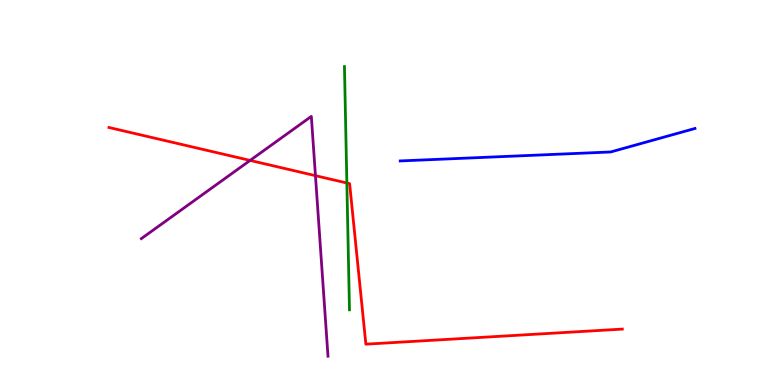[{'lines': ['blue', 'red'], 'intersections': []}, {'lines': ['green', 'red'], 'intersections': [{'x': 4.48, 'y': 5.25}]}, {'lines': ['purple', 'red'], 'intersections': [{'x': 3.23, 'y': 5.83}, {'x': 4.07, 'y': 5.44}]}, {'lines': ['blue', 'green'], 'intersections': []}, {'lines': ['blue', 'purple'], 'intersections': []}, {'lines': ['green', 'purple'], 'intersections': []}]